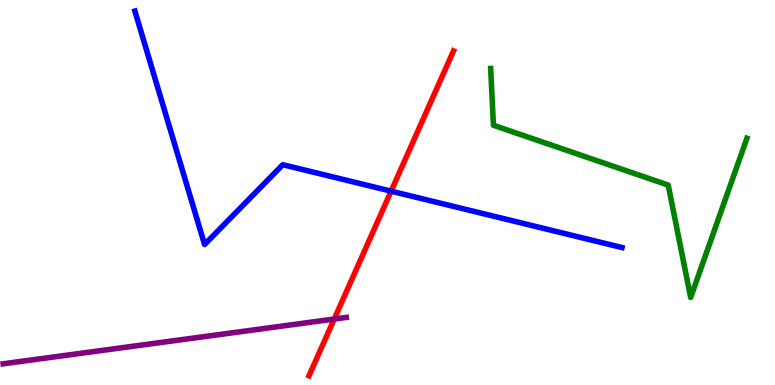[{'lines': ['blue', 'red'], 'intersections': [{'x': 5.05, 'y': 5.03}]}, {'lines': ['green', 'red'], 'intersections': []}, {'lines': ['purple', 'red'], 'intersections': [{'x': 4.31, 'y': 1.71}]}, {'lines': ['blue', 'green'], 'intersections': []}, {'lines': ['blue', 'purple'], 'intersections': []}, {'lines': ['green', 'purple'], 'intersections': []}]